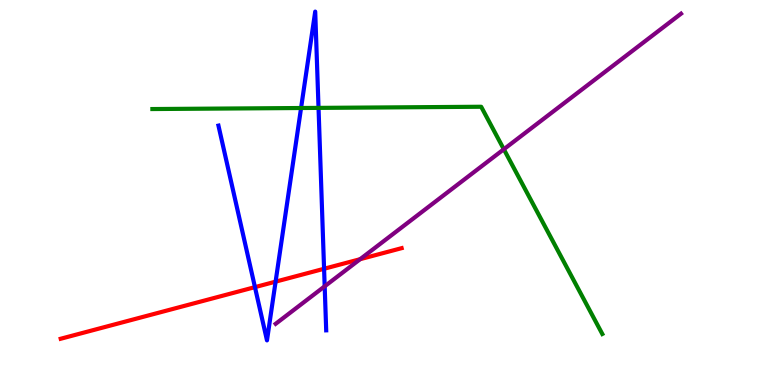[{'lines': ['blue', 'red'], 'intersections': [{'x': 3.29, 'y': 2.54}, {'x': 3.56, 'y': 2.68}, {'x': 4.18, 'y': 3.02}]}, {'lines': ['green', 'red'], 'intersections': []}, {'lines': ['purple', 'red'], 'intersections': [{'x': 4.65, 'y': 3.27}]}, {'lines': ['blue', 'green'], 'intersections': [{'x': 3.88, 'y': 7.19}, {'x': 4.11, 'y': 7.2}]}, {'lines': ['blue', 'purple'], 'intersections': [{'x': 4.19, 'y': 2.56}]}, {'lines': ['green', 'purple'], 'intersections': [{'x': 6.5, 'y': 6.12}]}]